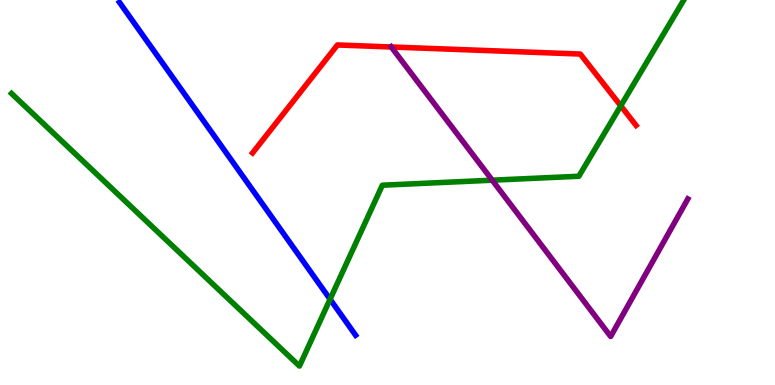[{'lines': ['blue', 'red'], 'intersections': []}, {'lines': ['green', 'red'], 'intersections': [{'x': 8.01, 'y': 7.25}]}, {'lines': ['purple', 'red'], 'intersections': [{'x': 5.05, 'y': 8.78}]}, {'lines': ['blue', 'green'], 'intersections': [{'x': 4.26, 'y': 2.23}]}, {'lines': ['blue', 'purple'], 'intersections': []}, {'lines': ['green', 'purple'], 'intersections': [{'x': 6.35, 'y': 5.32}]}]